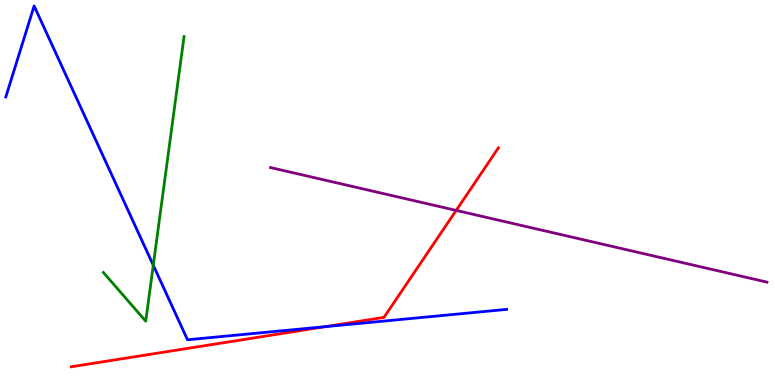[{'lines': ['blue', 'red'], 'intersections': [{'x': 4.19, 'y': 1.51}]}, {'lines': ['green', 'red'], 'intersections': []}, {'lines': ['purple', 'red'], 'intersections': [{'x': 5.89, 'y': 4.53}]}, {'lines': ['blue', 'green'], 'intersections': [{'x': 1.98, 'y': 3.11}]}, {'lines': ['blue', 'purple'], 'intersections': []}, {'lines': ['green', 'purple'], 'intersections': []}]